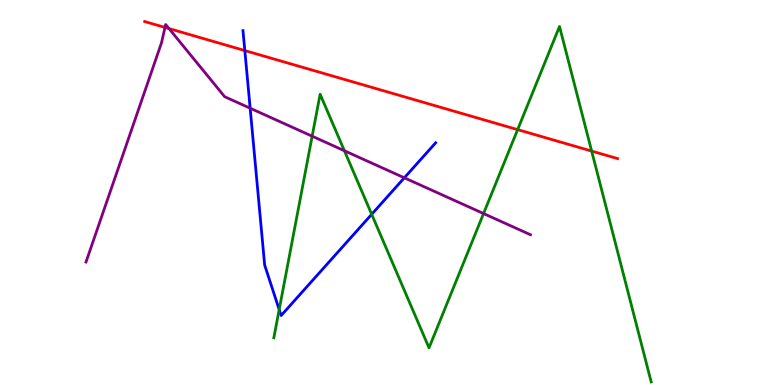[{'lines': ['blue', 'red'], 'intersections': [{'x': 3.16, 'y': 8.69}]}, {'lines': ['green', 'red'], 'intersections': [{'x': 6.68, 'y': 6.63}, {'x': 7.63, 'y': 6.08}]}, {'lines': ['purple', 'red'], 'intersections': [{'x': 2.13, 'y': 9.29}, {'x': 2.18, 'y': 9.26}]}, {'lines': ['blue', 'green'], 'intersections': [{'x': 3.6, 'y': 1.96}, {'x': 4.8, 'y': 4.43}]}, {'lines': ['blue', 'purple'], 'intersections': [{'x': 3.23, 'y': 7.19}, {'x': 5.22, 'y': 5.38}]}, {'lines': ['green', 'purple'], 'intersections': [{'x': 4.03, 'y': 6.46}, {'x': 4.44, 'y': 6.08}, {'x': 6.24, 'y': 4.45}]}]